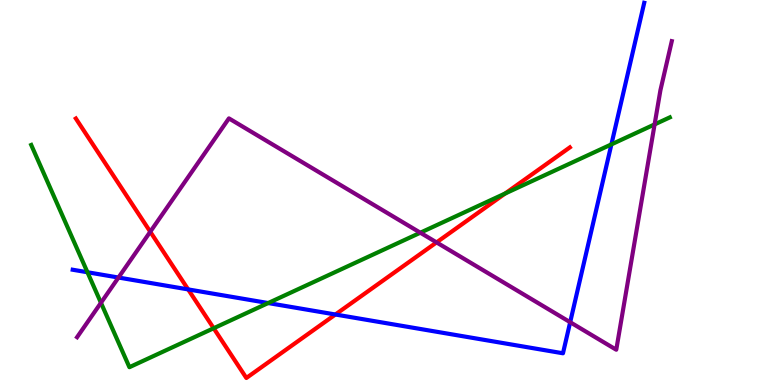[{'lines': ['blue', 'red'], 'intersections': [{'x': 2.43, 'y': 2.48}, {'x': 4.33, 'y': 1.83}]}, {'lines': ['green', 'red'], 'intersections': [{'x': 2.76, 'y': 1.47}, {'x': 6.52, 'y': 4.97}]}, {'lines': ['purple', 'red'], 'intersections': [{'x': 1.94, 'y': 3.98}, {'x': 5.63, 'y': 3.7}]}, {'lines': ['blue', 'green'], 'intersections': [{'x': 1.13, 'y': 2.93}, {'x': 3.46, 'y': 2.13}, {'x': 7.89, 'y': 6.25}]}, {'lines': ['blue', 'purple'], 'intersections': [{'x': 1.53, 'y': 2.79}, {'x': 7.36, 'y': 1.63}]}, {'lines': ['green', 'purple'], 'intersections': [{'x': 1.3, 'y': 2.14}, {'x': 5.42, 'y': 3.96}, {'x': 8.45, 'y': 6.77}]}]